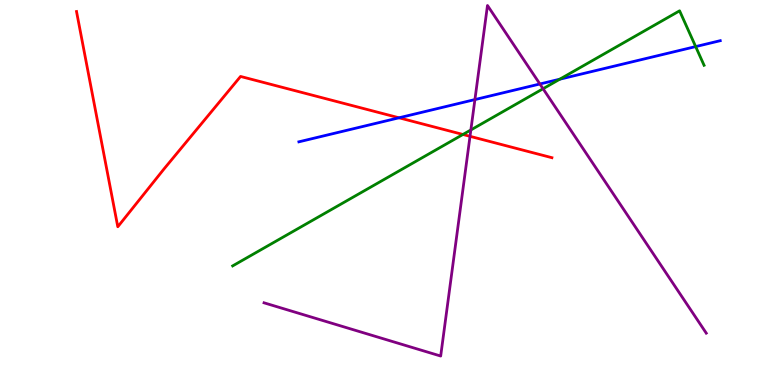[{'lines': ['blue', 'red'], 'intersections': [{'x': 5.15, 'y': 6.94}]}, {'lines': ['green', 'red'], 'intersections': [{'x': 5.97, 'y': 6.51}]}, {'lines': ['purple', 'red'], 'intersections': [{'x': 6.06, 'y': 6.46}]}, {'lines': ['blue', 'green'], 'intersections': [{'x': 7.22, 'y': 7.94}, {'x': 8.98, 'y': 8.79}]}, {'lines': ['blue', 'purple'], 'intersections': [{'x': 6.13, 'y': 7.41}, {'x': 6.97, 'y': 7.82}]}, {'lines': ['green', 'purple'], 'intersections': [{'x': 6.08, 'y': 6.62}, {'x': 7.01, 'y': 7.7}]}]